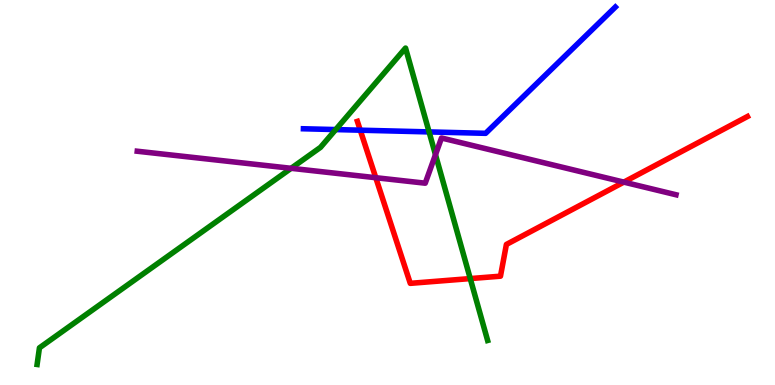[{'lines': ['blue', 'red'], 'intersections': [{'x': 4.65, 'y': 6.62}]}, {'lines': ['green', 'red'], 'intersections': [{'x': 6.07, 'y': 2.76}]}, {'lines': ['purple', 'red'], 'intersections': [{'x': 4.85, 'y': 5.38}, {'x': 8.05, 'y': 5.27}]}, {'lines': ['blue', 'green'], 'intersections': [{'x': 4.33, 'y': 6.63}, {'x': 5.54, 'y': 6.57}]}, {'lines': ['blue', 'purple'], 'intersections': []}, {'lines': ['green', 'purple'], 'intersections': [{'x': 3.76, 'y': 5.63}, {'x': 5.62, 'y': 5.98}]}]